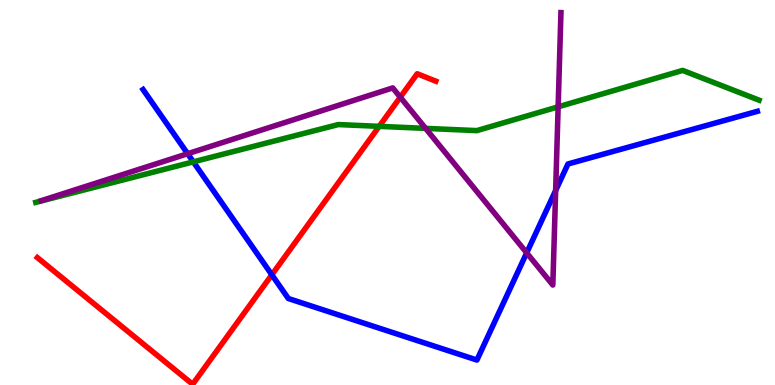[{'lines': ['blue', 'red'], 'intersections': [{'x': 3.51, 'y': 2.86}]}, {'lines': ['green', 'red'], 'intersections': [{'x': 4.89, 'y': 6.72}]}, {'lines': ['purple', 'red'], 'intersections': [{'x': 5.16, 'y': 7.48}]}, {'lines': ['blue', 'green'], 'intersections': [{'x': 2.49, 'y': 5.8}]}, {'lines': ['blue', 'purple'], 'intersections': [{'x': 2.42, 'y': 6.01}, {'x': 6.8, 'y': 3.43}, {'x': 7.17, 'y': 5.05}]}, {'lines': ['green', 'purple'], 'intersections': [{'x': 5.49, 'y': 6.67}, {'x': 7.2, 'y': 7.23}]}]